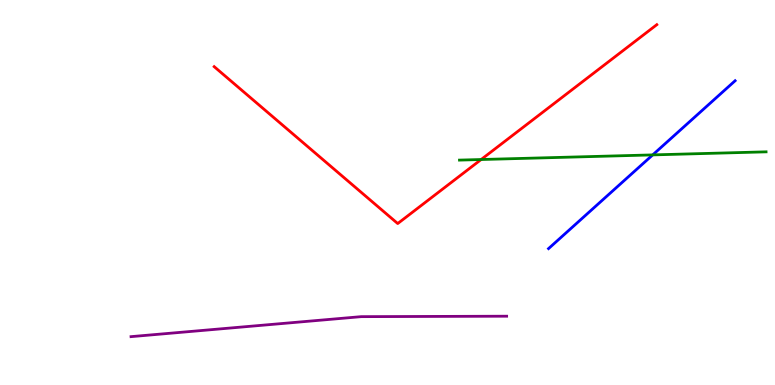[{'lines': ['blue', 'red'], 'intersections': []}, {'lines': ['green', 'red'], 'intersections': [{'x': 6.21, 'y': 5.86}]}, {'lines': ['purple', 'red'], 'intersections': []}, {'lines': ['blue', 'green'], 'intersections': [{'x': 8.42, 'y': 5.98}]}, {'lines': ['blue', 'purple'], 'intersections': []}, {'lines': ['green', 'purple'], 'intersections': []}]